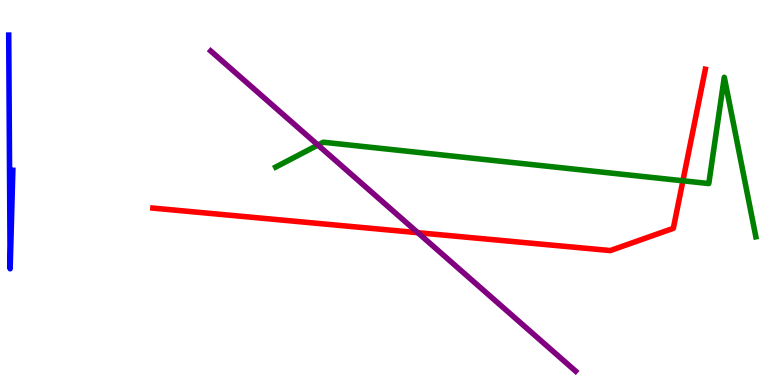[{'lines': ['blue', 'red'], 'intersections': []}, {'lines': ['green', 'red'], 'intersections': [{'x': 8.81, 'y': 5.3}]}, {'lines': ['purple', 'red'], 'intersections': [{'x': 5.39, 'y': 3.96}]}, {'lines': ['blue', 'green'], 'intersections': []}, {'lines': ['blue', 'purple'], 'intersections': []}, {'lines': ['green', 'purple'], 'intersections': [{'x': 4.1, 'y': 6.23}]}]